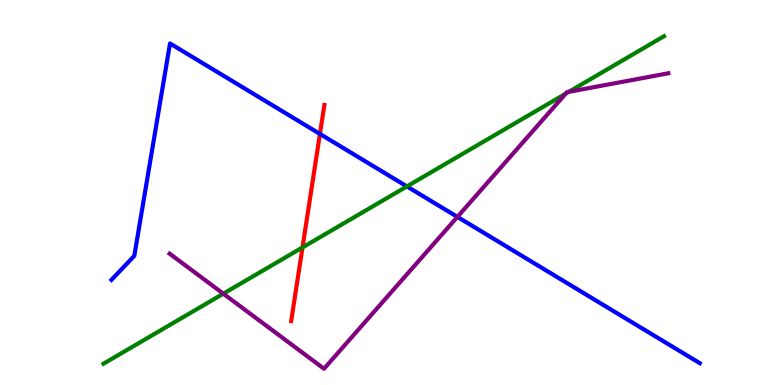[{'lines': ['blue', 'red'], 'intersections': [{'x': 4.13, 'y': 6.52}]}, {'lines': ['green', 'red'], 'intersections': [{'x': 3.9, 'y': 3.57}]}, {'lines': ['purple', 'red'], 'intersections': []}, {'lines': ['blue', 'green'], 'intersections': [{'x': 5.25, 'y': 5.16}]}, {'lines': ['blue', 'purple'], 'intersections': [{'x': 5.9, 'y': 4.37}]}, {'lines': ['green', 'purple'], 'intersections': [{'x': 2.88, 'y': 2.37}, {'x': 7.3, 'y': 7.57}, {'x': 7.34, 'y': 7.61}]}]